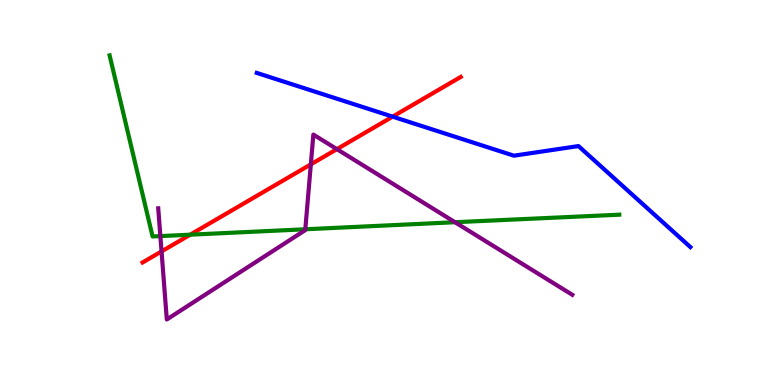[{'lines': ['blue', 'red'], 'intersections': [{'x': 5.07, 'y': 6.97}]}, {'lines': ['green', 'red'], 'intersections': [{'x': 2.45, 'y': 3.9}]}, {'lines': ['purple', 'red'], 'intersections': [{'x': 2.08, 'y': 3.47}, {'x': 4.01, 'y': 5.73}, {'x': 4.35, 'y': 6.13}]}, {'lines': ['blue', 'green'], 'intersections': []}, {'lines': ['blue', 'purple'], 'intersections': []}, {'lines': ['green', 'purple'], 'intersections': [{'x': 2.07, 'y': 3.87}, {'x': 3.94, 'y': 4.04}, {'x': 5.87, 'y': 4.23}]}]